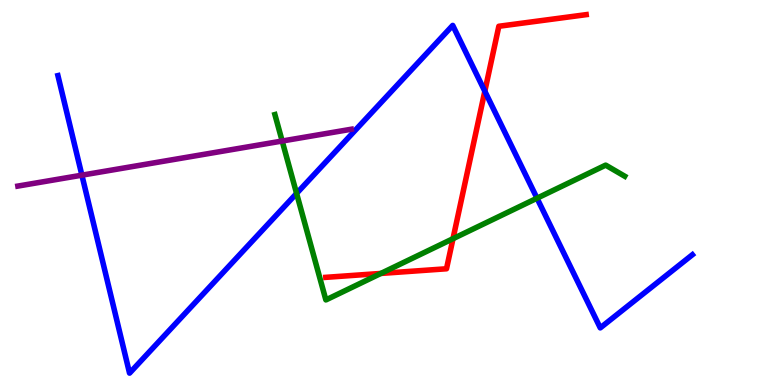[{'lines': ['blue', 'red'], 'intersections': [{'x': 6.26, 'y': 7.63}]}, {'lines': ['green', 'red'], 'intersections': [{'x': 4.91, 'y': 2.9}, {'x': 5.85, 'y': 3.8}]}, {'lines': ['purple', 'red'], 'intersections': []}, {'lines': ['blue', 'green'], 'intersections': [{'x': 3.83, 'y': 4.98}, {'x': 6.93, 'y': 4.85}]}, {'lines': ['blue', 'purple'], 'intersections': [{'x': 1.06, 'y': 5.45}]}, {'lines': ['green', 'purple'], 'intersections': [{'x': 3.64, 'y': 6.34}]}]